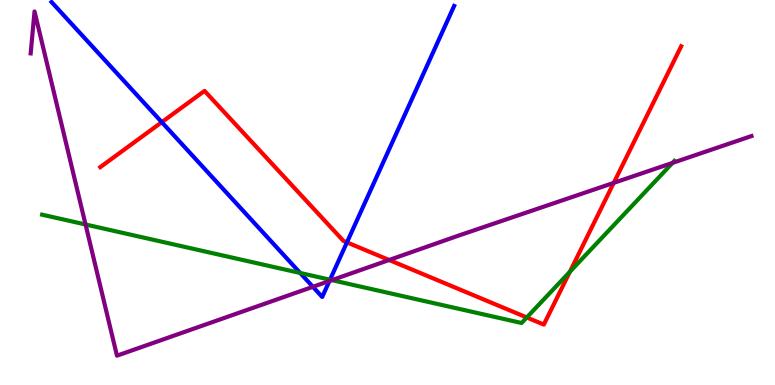[{'lines': ['blue', 'red'], 'intersections': [{'x': 2.09, 'y': 6.83}, {'x': 4.48, 'y': 3.7}]}, {'lines': ['green', 'red'], 'intersections': [{'x': 6.8, 'y': 1.75}, {'x': 7.35, 'y': 2.94}]}, {'lines': ['purple', 'red'], 'intersections': [{'x': 5.02, 'y': 3.25}, {'x': 7.92, 'y': 5.25}]}, {'lines': ['blue', 'green'], 'intersections': [{'x': 3.87, 'y': 2.91}, {'x': 4.26, 'y': 2.73}]}, {'lines': ['blue', 'purple'], 'intersections': [{'x': 4.04, 'y': 2.55}, {'x': 4.25, 'y': 2.7}]}, {'lines': ['green', 'purple'], 'intersections': [{'x': 1.1, 'y': 4.17}, {'x': 4.28, 'y': 2.72}, {'x': 8.68, 'y': 5.77}]}]